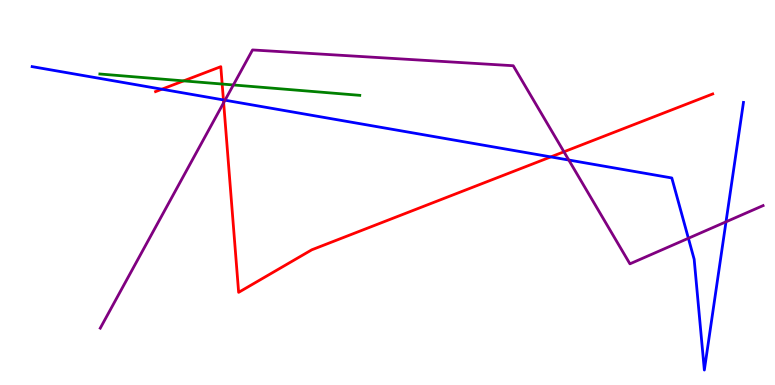[{'lines': ['blue', 'red'], 'intersections': [{'x': 2.09, 'y': 7.68}, {'x': 2.88, 'y': 7.4}, {'x': 7.11, 'y': 5.92}]}, {'lines': ['green', 'red'], 'intersections': [{'x': 2.37, 'y': 7.9}, {'x': 2.87, 'y': 7.82}]}, {'lines': ['purple', 'red'], 'intersections': [{'x': 2.89, 'y': 7.33}, {'x': 7.28, 'y': 6.06}]}, {'lines': ['blue', 'green'], 'intersections': []}, {'lines': ['blue', 'purple'], 'intersections': [{'x': 2.9, 'y': 7.4}, {'x': 7.34, 'y': 5.84}, {'x': 8.88, 'y': 3.81}, {'x': 9.37, 'y': 4.24}]}, {'lines': ['green', 'purple'], 'intersections': [{'x': 3.01, 'y': 7.79}]}]